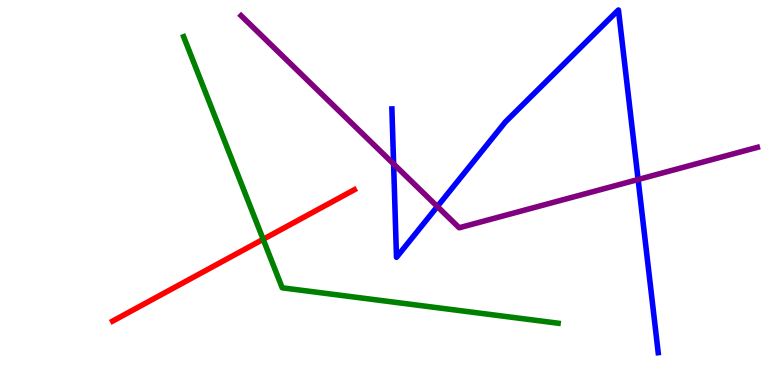[{'lines': ['blue', 'red'], 'intersections': []}, {'lines': ['green', 'red'], 'intersections': [{'x': 3.4, 'y': 3.78}]}, {'lines': ['purple', 'red'], 'intersections': []}, {'lines': ['blue', 'green'], 'intersections': []}, {'lines': ['blue', 'purple'], 'intersections': [{'x': 5.08, 'y': 5.74}, {'x': 5.64, 'y': 4.64}, {'x': 8.23, 'y': 5.34}]}, {'lines': ['green', 'purple'], 'intersections': []}]